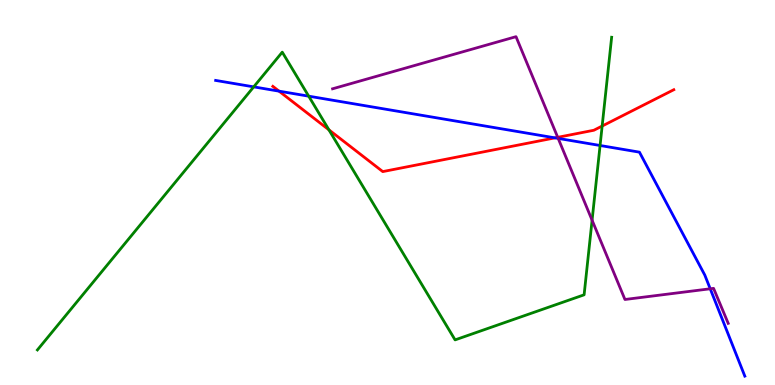[{'lines': ['blue', 'red'], 'intersections': [{'x': 3.6, 'y': 7.63}, {'x': 7.16, 'y': 6.42}]}, {'lines': ['green', 'red'], 'intersections': [{'x': 4.24, 'y': 6.63}, {'x': 7.77, 'y': 6.73}]}, {'lines': ['purple', 'red'], 'intersections': [{'x': 7.2, 'y': 6.43}]}, {'lines': ['blue', 'green'], 'intersections': [{'x': 3.27, 'y': 7.74}, {'x': 3.98, 'y': 7.5}, {'x': 7.74, 'y': 6.22}]}, {'lines': ['blue', 'purple'], 'intersections': [{'x': 7.2, 'y': 6.41}, {'x': 9.16, 'y': 2.5}]}, {'lines': ['green', 'purple'], 'intersections': [{'x': 7.64, 'y': 4.28}]}]